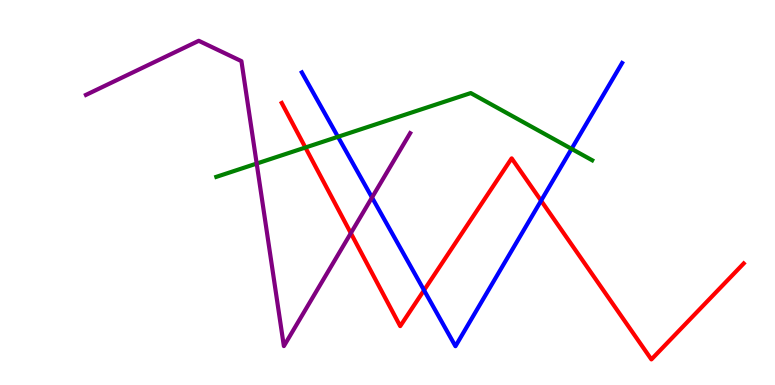[{'lines': ['blue', 'red'], 'intersections': [{'x': 5.47, 'y': 2.46}, {'x': 6.98, 'y': 4.79}]}, {'lines': ['green', 'red'], 'intersections': [{'x': 3.94, 'y': 6.17}]}, {'lines': ['purple', 'red'], 'intersections': [{'x': 4.53, 'y': 3.94}]}, {'lines': ['blue', 'green'], 'intersections': [{'x': 4.36, 'y': 6.45}, {'x': 7.38, 'y': 6.13}]}, {'lines': ['blue', 'purple'], 'intersections': [{'x': 4.8, 'y': 4.87}]}, {'lines': ['green', 'purple'], 'intersections': [{'x': 3.31, 'y': 5.75}]}]